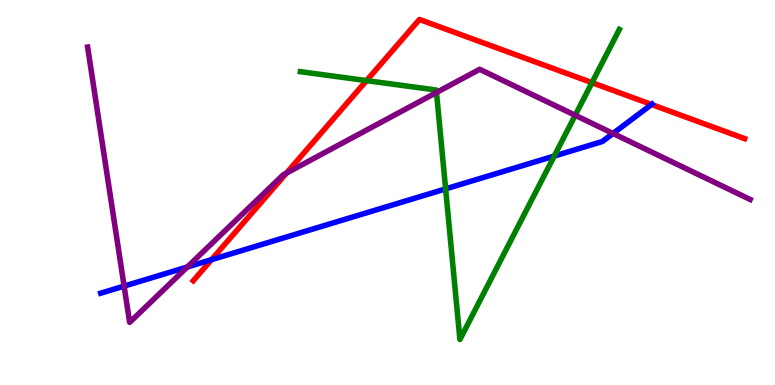[{'lines': ['blue', 'red'], 'intersections': [{'x': 2.73, 'y': 3.25}, {'x': 8.41, 'y': 7.29}]}, {'lines': ['green', 'red'], 'intersections': [{'x': 4.73, 'y': 7.91}, {'x': 7.64, 'y': 7.85}]}, {'lines': ['purple', 'red'], 'intersections': [{'x': 3.7, 'y': 5.5}]}, {'lines': ['blue', 'green'], 'intersections': [{'x': 5.75, 'y': 5.09}, {'x': 7.15, 'y': 5.95}]}, {'lines': ['blue', 'purple'], 'intersections': [{'x': 1.6, 'y': 2.57}, {'x': 2.42, 'y': 3.06}, {'x': 7.91, 'y': 6.53}]}, {'lines': ['green', 'purple'], 'intersections': [{'x': 5.63, 'y': 7.6}, {'x': 7.42, 'y': 7.01}]}]